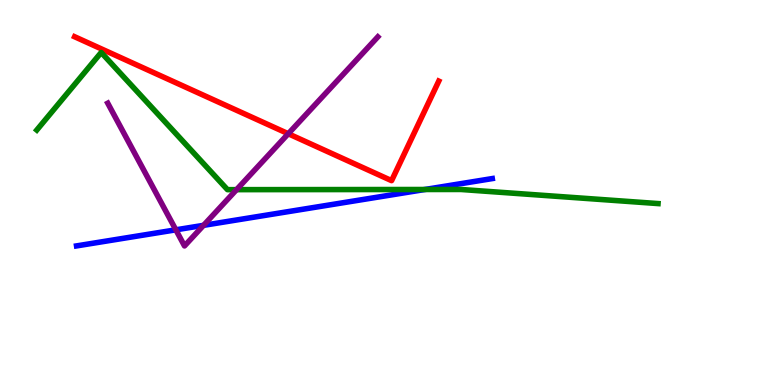[{'lines': ['blue', 'red'], 'intersections': []}, {'lines': ['green', 'red'], 'intersections': []}, {'lines': ['purple', 'red'], 'intersections': [{'x': 3.72, 'y': 6.53}]}, {'lines': ['blue', 'green'], 'intersections': [{'x': 5.48, 'y': 5.08}]}, {'lines': ['blue', 'purple'], 'intersections': [{'x': 2.27, 'y': 4.03}, {'x': 2.63, 'y': 4.15}]}, {'lines': ['green', 'purple'], 'intersections': [{'x': 3.05, 'y': 5.07}]}]